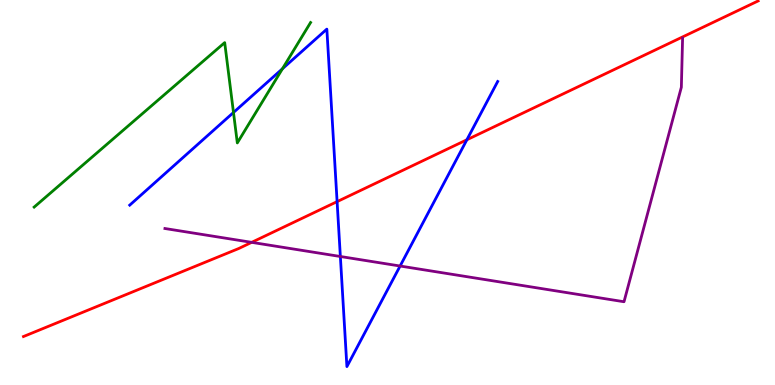[{'lines': ['blue', 'red'], 'intersections': [{'x': 4.35, 'y': 4.76}, {'x': 6.02, 'y': 6.37}]}, {'lines': ['green', 'red'], 'intersections': []}, {'lines': ['purple', 'red'], 'intersections': [{'x': 3.25, 'y': 3.71}]}, {'lines': ['blue', 'green'], 'intersections': [{'x': 3.01, 'y': 7.08}, {'x': 3.64, 'y': 8.21}]}, {'lines': ['blue', 'purple'], 'intersections': [{'x': 4.39, 'y': 3.34}, {'x': 5.16, 'y': 3.09}]}, {'lines': ['green', 'purple'], 'intersections': []}]